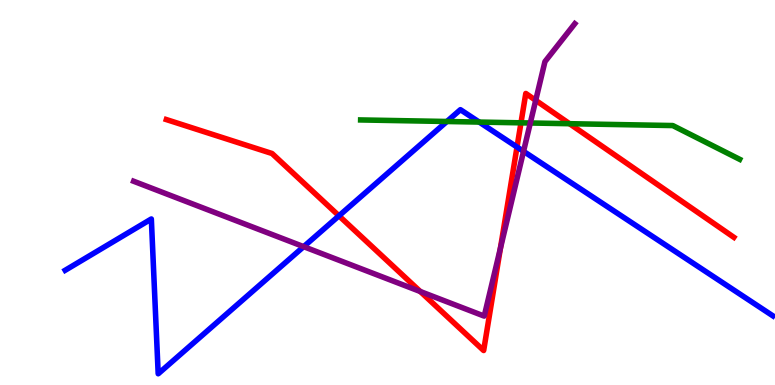[{'lines': ['blue', 'red'], 'intersections': [{'x': 4.37, 'y': 4.39}, {'x': 6.67, 'y': 6.18}]}, {'lines': ['green', 'red'], 'intersections': [{'x': 6.72, 'y': 6.81}, {'x': 7.35, 'y': 6.79}]}, {'lines': ['purple', 'red'], 'intersections': [{'x': 5.42, 'y': 2.43}, {'x': 6.46, 'y': 3.55}, {'x': 6.91, 'y': 7.39}]}, {'lines': ['blue', 'green'], 'intersections': [{'x': 5.77, 'y': 6.84}, {'x': 6.18, 'y': 6.83}]}, {'lines': ['blue', 'purple'], 'intersections': [{'x': 3.92, 'y': 3.59}, {'x': 6.76, 'y': 6.07}]}, {'lines': ['green', 'purple'], 'intersections': [{'x': 6.84, 'y': 6.81}]}]